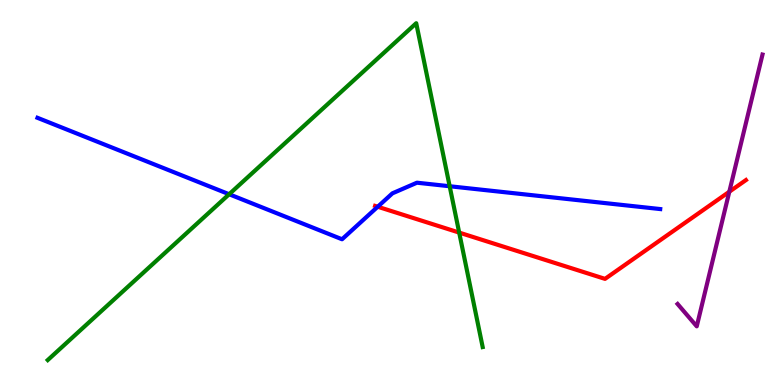[{'lines': ['blue', 'red'], 'intersections': [{'x': 4.87, 'y': 4.63}]}, {'lines': ['green', 'red'], 'intersections': [{'x': 5.93, 'y': 3.96}]}, {'lines': ['purple', 'red'], 'intersections': [{'x': 9.41, 'y': 5.02}]}, {'lines': ['blue', 'green'], 'intersections': [{'x': 2.96, 'y': 4.95}, {'x': 5.8, 'y': 5.16}]}, {'lines': ['blue', 'purple'], 'intersections': []}, {'lines': ['green', 'purple'], 'intersections': []}]